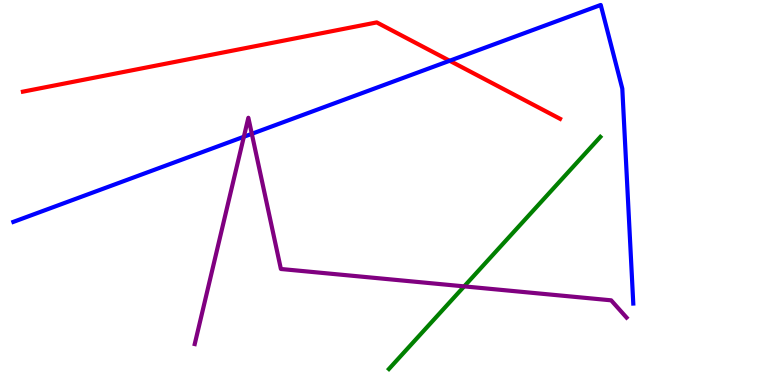[{'lines': ['blue', 'red'], 'intersections': [{'x': 5.8, 'y': 8.42}]}, {'lines': ['green', 'red'], 'intersections': []}, {'lines': ['purple', 'red'], 'intersections': []}, {'lines': ['blue', 'green'], 'intersections': []}, {'lines': ['blue', 'purple'], 'intersections': [{'x': 3.15, 'y': 6.45}, {'x': 3.25, 'y': 6.52}]}, {'lines': ['green', 'purple'], 'intersections': [{'x': 5.99, 'y': 2.56}]}]